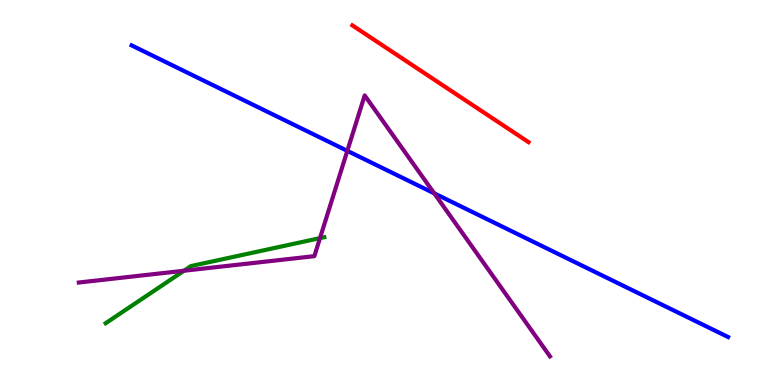[{'lines': ['blue', 'red'], 'intersections': []}, {'lines': ['green', 'red'], 'intersections': []}, {'lines': ['purple', 'red'], 'intersections': []}, {'lines': ['blue', 'green'], 'intersections': []}, {'lines': ['blue', 'purple'], 'intersections': [{'x': 4.48, 'y': 6.08}, {'x': 5.6, 'y': 4.98}]}, {'lines': ['green', 'purple'], 'intersections': [{'x': 2.37, 'y': 2.97}, {'x': 4.13, 'y': 3.82}]}]